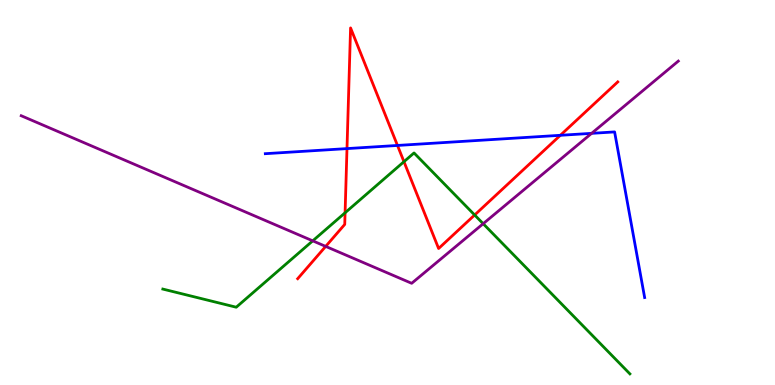[{'lines': ['blue', 'red'], 'intersections': [{'x': 4.48, 'y': 6.14}, {'x': 5.13, 'y': 6.22}, {'x': 7.23, 'y': 6.49}]}, {'lines': ['green', 'red'], 'intersections': [{'x': 4.45, 'y': 4.47}, {'x': 5.21, 'y': 5.8}, {'x': 6.12, 'y': 4.42}]}, {'lines': ['purple', 'red'], 'intersections': [{'x': 4.2, 'y': 3.6}]}, {'lines': ['blue', 'green'], 'intersections': []}, {'lines': ['blue', 'purple'], 'intersections': [{'x': 7.63, 'y': 6.54}]}, {'lines': ['green', 'purple'], 'intersections': [{'x': 4.04, 'y': 3.74}, {'x': 6.23, 'y': 4.19}]}]